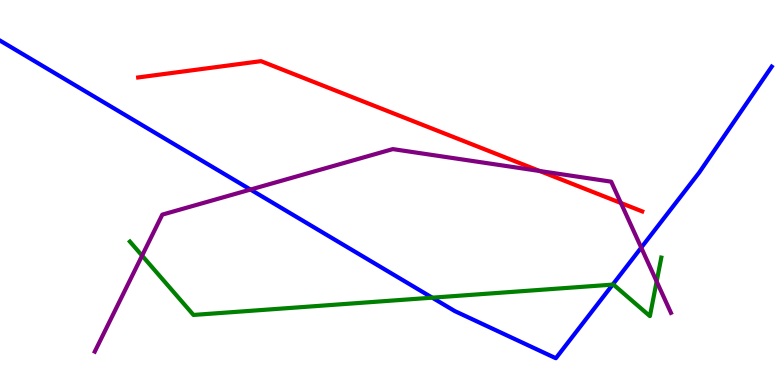[{'lines': ['blue', 'red'], 'intersections': []}, {'lines': ['green', 'red'], 'intersections': []}, {'lines': ['purple', 'red'], 'intersections': [{'x': 6.96, 'y': 5.56}, {'x': 8.01, 'y': 4.73}]}, {'lines': ['blue', 'green'], 'intersections': [{'x': 5.58, 'y': 2.27}, {'x': 7.91, 'y': 2.61}]}, {'lines': ['blue', 'purple'], 'intersections': [{'x': 3.23, 'y': 5.08}, {'x': 8.27, 'y': 3.57}]}, {'lines': ['green', 'purple'], 'intersections': [{'x': 1.83, 'y': 3.36}, {'x': 8.47, 'y': 2.69}]}]